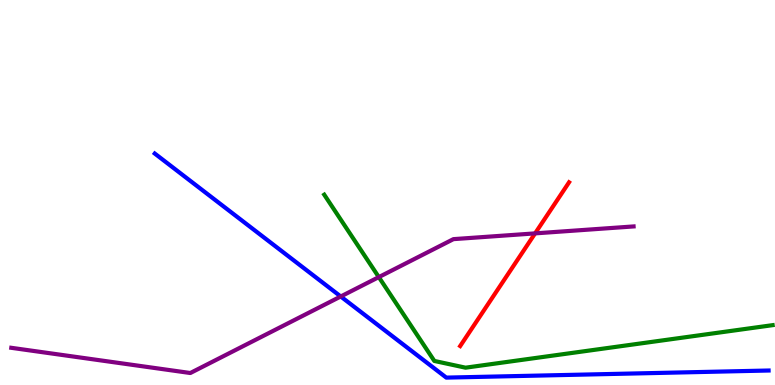[{'lines': ['blue', 'red'], 'intersections': []}, {'lines': ['green', 'red'], 'intersections': []}, {'lines': ['purple', 'red'], 'intersections': [{'x': 6.9, 'y': 3.94}]}, {'lines': ['blue', 'green'], 'intersections': []}, {'lines': ['blue', 'purple'], 'intersections': [{'x': 4.4, 'y': 2.3}]}, {'lines': ['green', 'purple'], 'intersections': [{'x': 4.89, 'y': 2.8}]}]